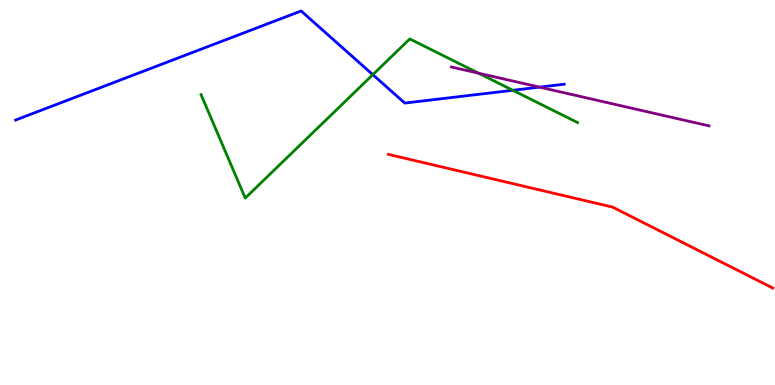[{'lines': ['blue', 'red'], 'intersections': []}, {'lines': ['green', 'red'], 'intersections': []}, {'lines': ['purple', 'red'], 'intersections': []}, {'lines': ['blue', 'green'], 'intersections': [{'x': 4.81, 'y': 8.06}, {'x': 6.62, 'y': 7.65}]}, {'lines': ['blue', 'purple'], 'intersections': [{'x': 6.96, 'y': 7.74}]}, {'lines': ['green', 'purple'], 'intersections': [{'x': 6.17, 'y': 8.1}]}]